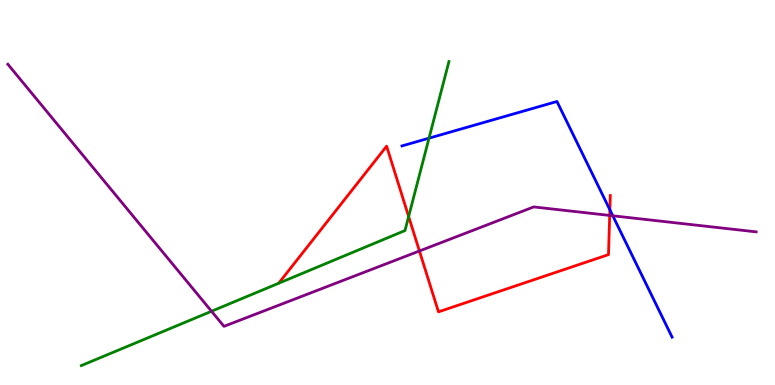[{'lines': ['blue', 'red'], 'intersections': [{'x': 7.87, 'y': 4.55}]}, {'lines': ['green', 'red'], 'intersections': [{'x': 5.27, 'y': 4.38}]}, {'lines': ['purple', 'red'], 'intersections': [{'x': 5.41, 'y': 3.48}, {'x': 7.87, 'y': 4.4}]}, {'lines': ['blue', 'green'], 'intersections': [{'x': 5.54, 'y': 6.41}]}, {'lines': ['blue', 'purple'], 'intersections': [{'x': 7.91, 'y': 4.4}]}, {'lines': ['green', 'purple'], 'intersections': [{'x': 2.73, 'y': 1.92}]}]